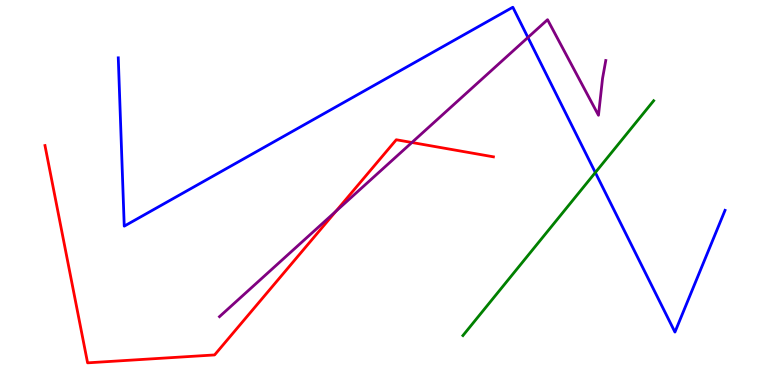[{'lines': ['blue', 'red'], 'intersections': []}, {'lines': ['green', 'red'], 'intersections': []}, {'lines': ['purple', 'red'], 'intersections': [{'x': 4.33, 'y': 4.51}, {'x': 5.31, 'y': 6.3}]}, {'lines': ['blue', 'green'], 'intersections': [{'x': 7.68, 'y': 5.52}]}, {'lines': ['blue', 'purple'], 'intersections': [{'x': 6.81, 'y': 9.03}]}, {'lines': ['green', 'purple'], 'intersections': []}]